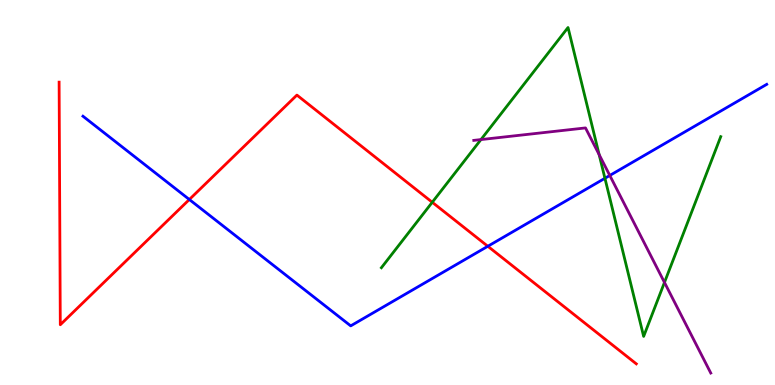[{'lines': ['blue', 'red'], 'intersections': [{'x': 2.44, 'y': 4.82}, {'x': 6.29, 'y': 3.6}]}, {'lines': ['green', 'red'], 'intersections': [{'x': 5.58, 'y': 4.75}]}, {'lines': ['purple', 'red'], 'intersections': []}, {'lines': ['blue', 'green'], 'intersections': [{'x': 7.81, 'y': 5.37}]}, {'lines': ['blue', 'purple'], 'intersections': [{'x': 7.87, 'y': 5.44}]}, {'lines': ['green', 'purple'], 'intersections': [{'x': 6.21, 'y': 6.37}, {'x': 7.73, 'y': 5.98}, {'x': 8.57, 'y': 2.66}]}]